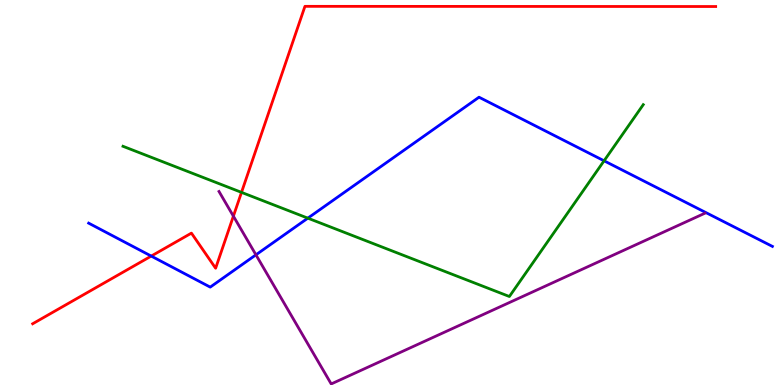[{'lines': ['blue', 'red'], 'intersections': [{'x': 1.95, 'y': 3.35}]}, {'lines': ['green', 'red'], 'intersections': [{'x': 3.12, 'y': 5.0}]}, {'lines': ['purple', 'red'], 'intersections': [{'x': 3.01, 'y': 4.39}]}, {'lines': ['blue', 'green'], 'intersections': [{'x': 3.97, 'y': 4.33}, {'x': 7.79, 'y': 5.82}]}, {'lines': ['blue', 'purple'], 'intersections': [{'x': 3.3, 'y': 3.38}]}, {'lines': ['green', 'purple'], 'intersections': []}]